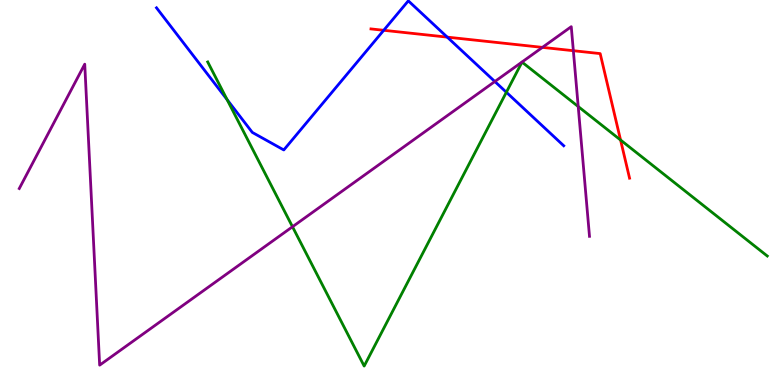[{'lines': ['blue', 'red'], 'intersections': [{'x': 4.95, 'y': 9.21}, {'x': 5.77, 'y': 9.04}]}, {'lines': ['green', 'red'], 'intersections': [{'x': 8.01, 'y': 6.36}]}, {'lines': ['purple', 'red'], 'intersections': [{'x': 7.0, 'y': 8.77}, {'x': 7.4, 'y': 8.68}]}, {'lines': ['blue', 'green'], 'intersections': [{'x': 2.93, 'y': 7.41}, {'x': 6.53, 'y': 7.6}]}, {'lines': ['blue', 'purple'], 'intersections': [{'x': 6.39, 'y': 7.88}]}, {'lines': ['green', 'purple'], 'intersections': [{'x': 3.77, 'y': 4.11}, {'x': 7.46, 'y': 7.23}]}]